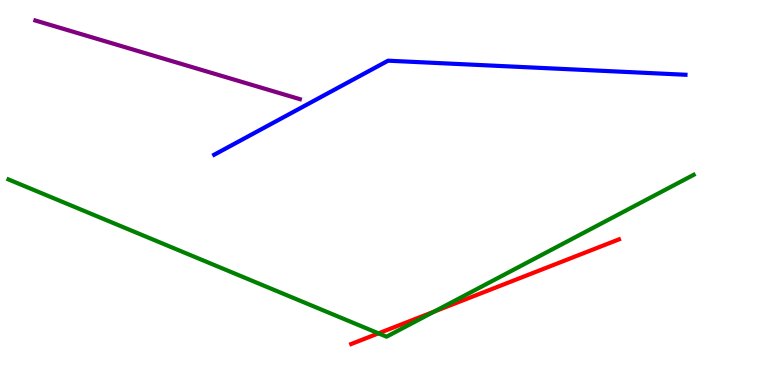[{'lines': ['blue', 'red'], 'intersections': []}, {'lines': ['green', 'red'], 'intersections': [{'x': 4.88, 'y': 1.34}, {'x': 5.6, 'y': 1.91}]}, {'lines': ['purple', 'red'], 'intersections': []}, {'lines': ['blue', 'green'], 'intersections': []}, {'lines': ['blue', 'purple'], 'intersections': []}, {'lines': ['green', 'purple'], 'intersections': []}]